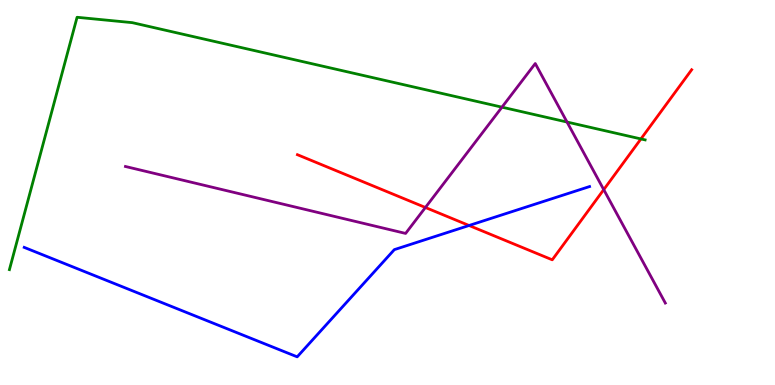[{'lines': ['blue', 'red'], 'intersections': [{'x': 6.05, 'y': 4.14}]}, {'lines': ['green', 'red'], 'intersections': [{'x': 8.27, 'y': 6.39}]}, {'lines': ['purple', 'red'], 'intersections': [{'x': 5.49, 'y': 4.61}, {'x': 7.79, 'y': 5.07}]}, {'lines': ['blue', 'green'], 'intersections': []}, {'lines': ['blue', 'purple'], 'intersections': []}, {'lines': ['green', 'purple'], 'intersections': [{'x': 6.48, 'y': 7.22}, {'x': 7.32, 'y': 6.83}]}]